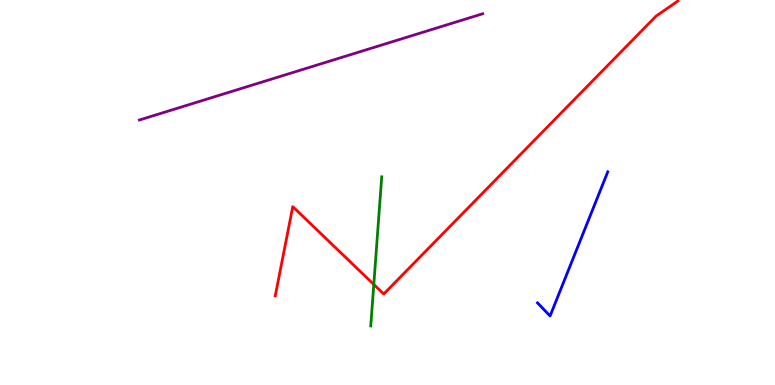[{'lines': ['blue', 'red'], 'intersections': []}, {'lines': ['green', 'red'], 'intersections': [{'x': 4.82, 'y': 2.61}]}, {'lines': ['purple', 'red'], 'intersections': []}, {'lines': ['blue', 'green'], 'intersections': []}, {'lines': ['blue', 'purple'], 'intersections': []}, {'lines': ['green', 'purple'], 'intersections': []}]